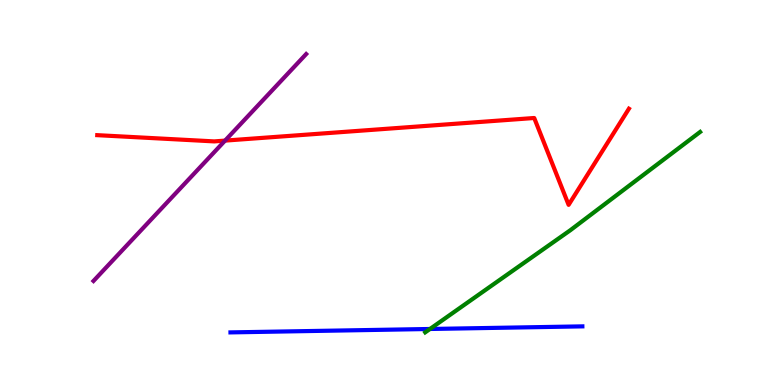[{'lines': ['blue', 'red'], 'intersections': []}, {'lines': ['green', 'red'], 'intersections': []}, {'lines': ['purple', 'red'], 'intersections': [{'x': 2.9, 'y': 6.35}]}, {'lines': ['blue', 'green'], 'intersections': [{'x': 5.55, 'y': 1.46}]}, {'lines': ['blue', 'purple'], 'intersections': []}, {'lines': ['green', 'purple'], 'intersections': []}]